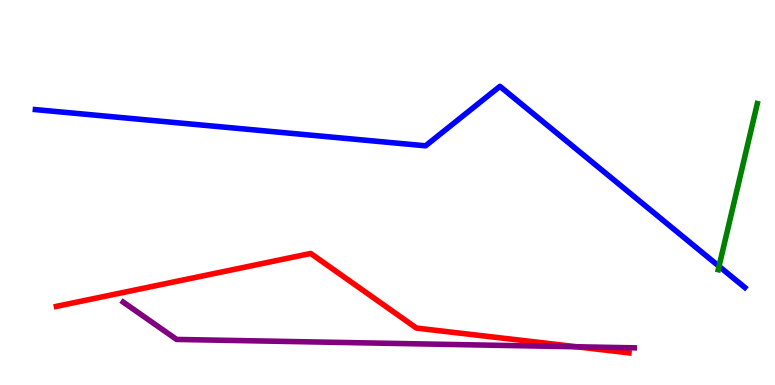[{'lines': ['blue', 'red'], 'intersections': []}, {'lines': ['green', 'red'], 'intersections': []}, {'lines': ['purple', 'red'], 'intersections': [{'x': 7.44, 'y': 0.993}]}, {'lines': ['blue', 'green'], 'intersections': [{'x': 9.28, 'y': 3.08}]}, {'lines': ['blue', 'purple'], 'intersections': []}, {'lines': ['green', 'purple'], 'intersections': []}]